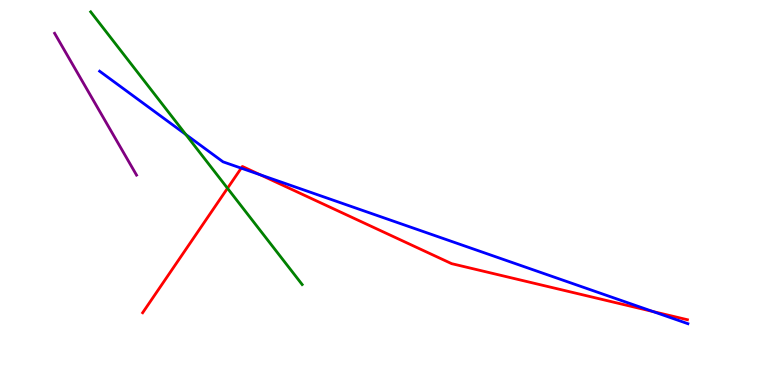[{'lines': ['blue', 'red'], 'intersections': [{'x': 3.11, 'y': 5.63}, {'x': 3.36, 'y': 5.46}, {'x': 8.43, 'y': 1.91}]}, {'lines': ['green', 'red'], 'intersections': [{'x': 2.94, 'y': 5.11}]}, {'lines': ['purple', 'red'], 'intersections': []}, {'lines': ['blue', 'green'], 'intersections': [{'x': 2.4, 'y': 6.51}]}, {'lines': ['blue', 'purple'], 'intersections': []}, {'lines': ['green', 'purple'], 'intersections': []}]